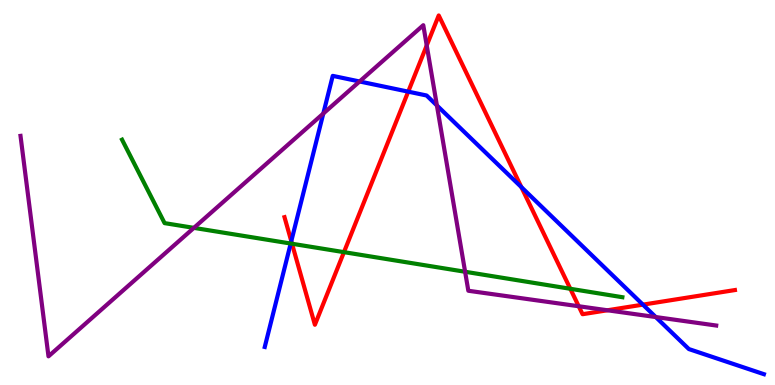[{'lines': ['blue', 'red'], 'intersections': [{'x': 3.76, 'y': 3.74}, {'x': 5.27, 'y': 7.62}, {'x': 6.73, 'y': 5.14}, {'x': 8.3, 'y': 2.09}]}, {'lines': ['green', 'red'], 'intersections': [{'x': 3.77, 'y': 3.67}, {'x': 4.44, 'y': 3.45}, {'x': 7.36, 'y': 2.5}]}, {'lines': ['purple', 'red'], 'intersections': [{'x': 5.51, 'y': 8.82}, {'x': 7.47, 'y': 2.05}, {'x': 7.84, 'y': 1.94}]}, {'lines': ['blue', 'green'], 'intersections': [{'x': 3.75, 'y': 3.67}]}, {'lines': ['blue', 'purple'], 'intersections': [{'x': 4.17, 'y': 7.05}, {'x': 4.64, 'y': 7.88}, {'x': 5.64, 'y': 7.26}, {'x': 8.46, 'y': 1.76}]}, {'lines': ['green', 'purple'], 'intersections': [{'x': 2.5, 'y': 4.08}, {'x': 6.0, 'y': 2.94}]}]